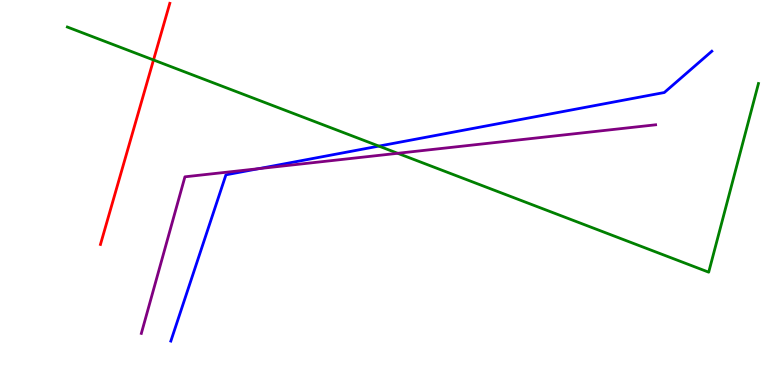[{'lines': ['blue', 'red'], 'intersections': []}, {'lines': ['green', 'red'], 'intersections': [{'x': 1.98, 'y': 8.44}]}, {'lines': ['purple', 'red'], 'intersections': []}, {'lines': ['blue', 'green'], 'intersections': [{'x': 4.89, 'y': 6.21}]}, {'lines': ['blue', 'purple'], 'intersections': [{'x': 3.34, 'y': 5.62}]}, {'lines': ['green', 'purple'], 'intersections': [{'x': 5.13, 'y': 6.02}]}]